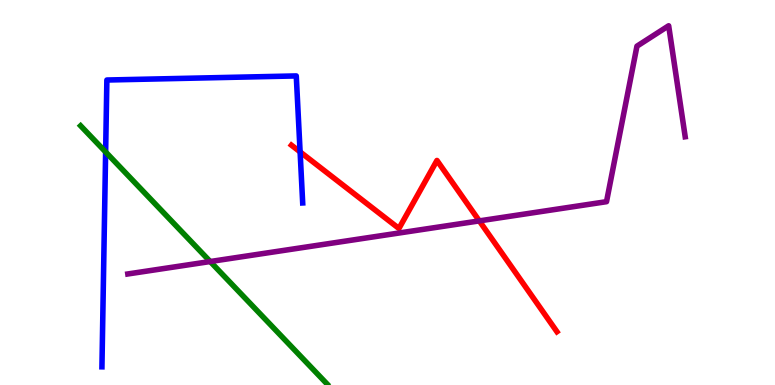[{'lines': ['blue', 'red'], 'intersections': [{'x': 3.87, 'y': 6.05}]}, {'lines': ['green', 'red'], 'intersections': []}, {'lines': ['purple', 'red'], 'intersections': [{'x': 6.18, 'y': 4.26}]}, {'lines': ['blue', 'green'], 'intersections': [{'x': 1.36, 'y': 6.05}]}, {'lines': ['blue', 'purple'], 'intersections': []}, {'lines': ['green', 'purple'], 'intersections': [{'x': 2.71, 'y': 3.21}]}]